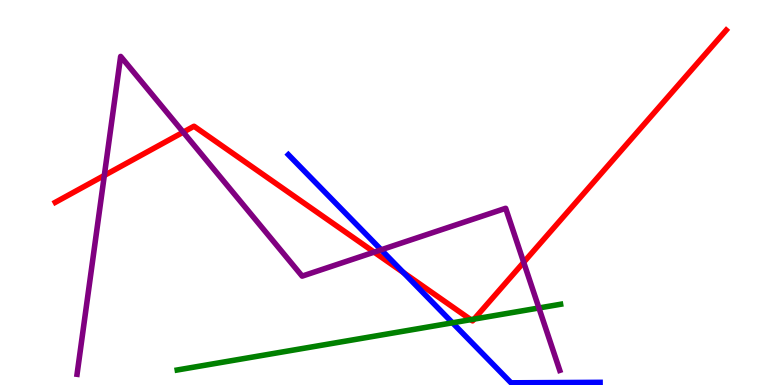[{'lines': ['blue', 'red'], 'intersections': [{'x': 5.21, 'y': 2.92}]}, {'lines': ['green', 'red'], 'intersections': [{'x': 6.07, 'y': 1.7}, {'x': 6.12, 'y': 1.71}]}, {'lines': ['purple', 'red'], 'intersections': [{'x': 1.35, 'y': 5.44}, {'x': 2.36, 'y': 6.57}, {'x': 4.83, 'y': 3.45}, {'x': 6.76, 'y': 3.19}]}, {'lines': ['blue', 'green'], 'intersections': [{'x': 5.84, 'y': 1.62}]}, {'lines': ['blue', 'purple'], 'intersections': [{'x': 4.92, 'y': 3.51}]}, {'lines': ['green', 'purple'], 'intersections': [{'x': 6.95, 'y': 2.0}]}]